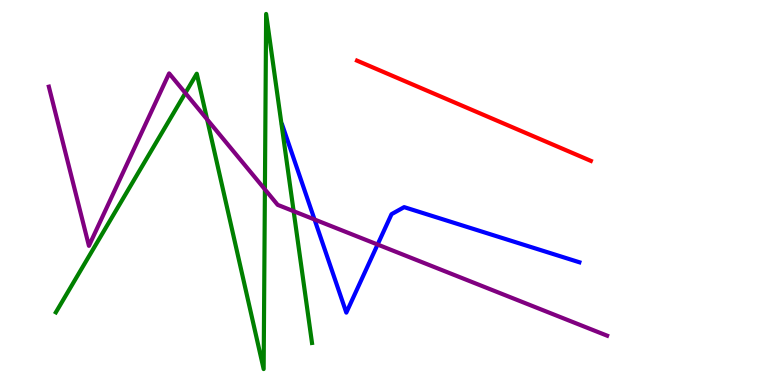[{'lines': ['blue', 'red'], 'intersections': []}, {'lines': ['green', 'red'], 'intersections': []}, {'lines': ['purple', 'red'], 'intersections': []}, {'lines': ['blue', 'green'], 'intersections': []}, {'lines': ['blue', 'purple'], 'intersections': [{'x': 4.06, 'y': 4.3}, {'x': 4.87, 'y': 3.65}]}, {'lines': ['green', 'purple'], 'intersections': [{'x': 2.39, 'y': 7.58}, {'x': 2.67, 'y': 6.9}, {'x': 3.42, 'y': 5.08}, {'x': 3.79, 'y': 4.51}]}]